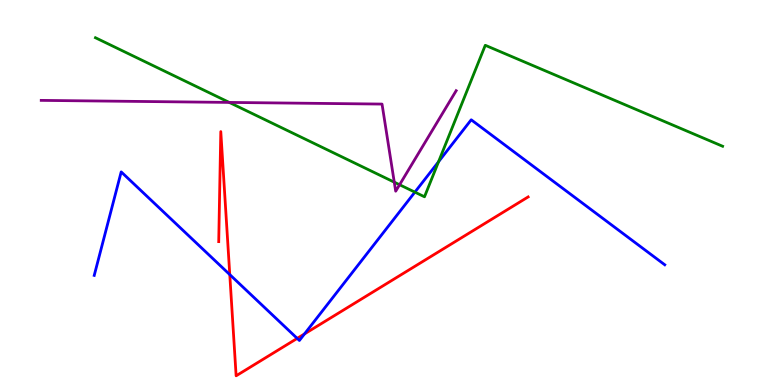[{'lines': ['blue', 'red'], 'intersections': [{'x': 2.96, 'y': 2.87}, {'x': 3.83, 'y': 1.21}, {'x': 3.93, 'y': 1.33}]}, {'lines': ['green', 'red'], 'intersections': []}, {'lines': ['purple', 'red'], 'intersections': []}, {'lines': ['blue', 'green'], 'intersections': [{'x': 5.35, 'y': 5.01}, {'x': 5.66, 'y': 5.8}]}, {'lines': ['blue', 'purple'], 'intersections': []}, {'lines': ['green', 'purple'], 'intersections': [{'x': 2.96, 'y': 7.34}, {'x': 5.09, 'y': 5.27}, {'x': 5.16, 'y': 5.2}]}]